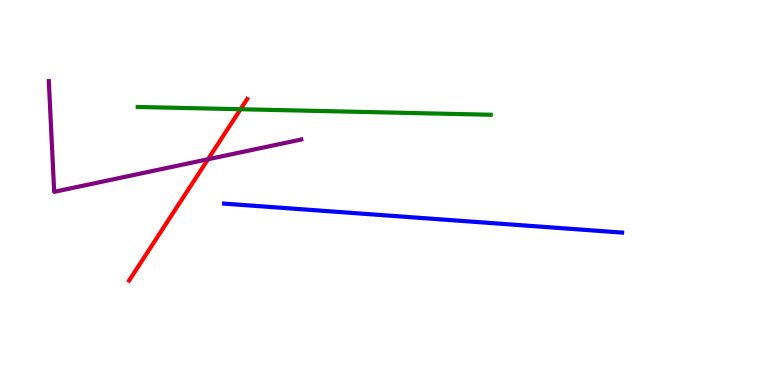[{'lines': ['blue', 'red'], 'intersections': []}, {'lines': ['green', 'red'], 'intersections': [{'x': 3.1, 'y': 7.16}]}, {'lines': ['purple', 'red'], 'intersections': [{'x': 2.68, 'y': 5.86}]}, {'lines': ['blue', 'green'], 'intersections': []}, {'lines': ['blue', 'purple'], 'intersections': []}, {'lines': ['green', 'purple'], 'intersections': []}]